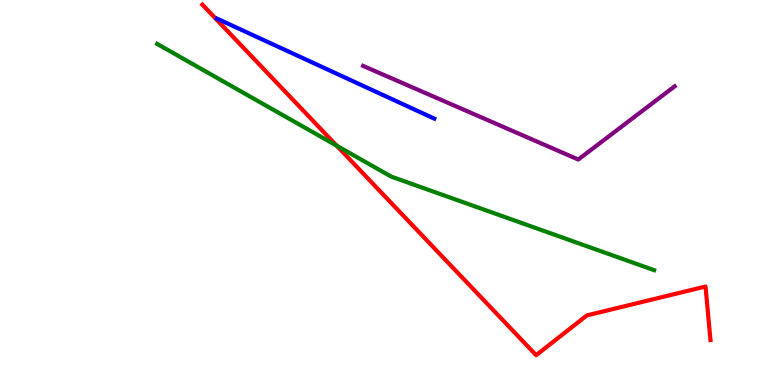[{'lines': ['blue', 'red'], 'intersections': []}, {'lines': ['green', 'red'], 'intersections': [{'x': 4.34, 'y': 6.22}]}, {'lines': ['purple', 'red'], 'intersections': []}, {'lines': ['blue', 'green'], 'intersections': []}, {'lines': ['blue', 'purple'], 'intersections': []}, {'lines': ['green', 'purple'], 'intersections': []}]